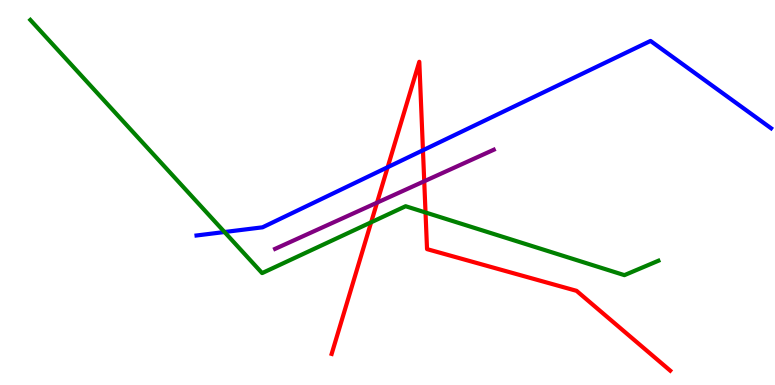[{'lines': ['blue', 'red'], 'intersections': [{'x': 5.0, 'y': 5.66}, {'x': 5.46, 'y': 6.1}]}, {'lines': ['green', 'red'], 'intersections': [{'x': 4.79, 'y': 4.23}, {'x': 5.49, 'y': 4.48}]}, {'lines': ['purple', 'red'], 'intersections': [{'x': 4.86, 'y': 4.74}, {'x': 5.47, 'y': 5.29}]}, {'lines': ['blue', 'green'], 'intersections': [{'x': 2.9, 'y': 3.97}]}, {'lines': ['blue', 'purple'], 'intersections': []}, {'lines': ['green', 'purple'], 'intersections': []}]